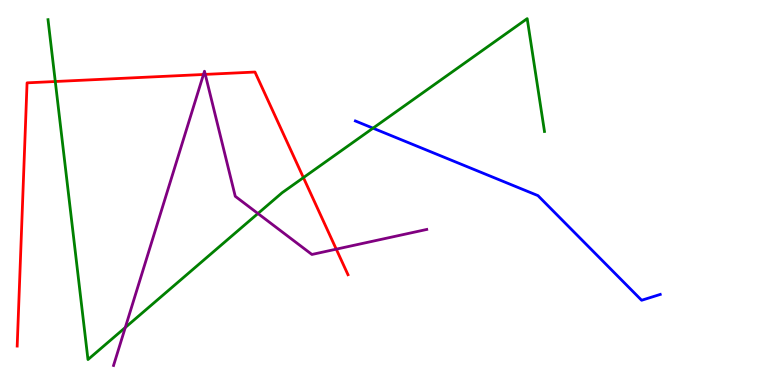[{'lines': ['blue', 'red'], 'intersections': []}, {'lines': ['green', 'red'], 'intersections': [{'x': 0.713, 'y': 7.88}, {'x': 3.92, 'y': 5.39}]}, {'lines': ['purple', 'red'], 'intersections': [{'x': 2.63, 'y': 8.07}, {'x': 2.65, 'y': 8.07}, {'x': 4.34, 'y': 3.53}]}, {'lines': ['blue', 'green'], 'intersections': [{'x': 4.81, 'y': 6.67}]}, {'lines': ['blue', 'purple'], 'intersections': []}, {'lines': ['green', 'purple'], 'intersections': [{'x': 1.62, 'y': 1.49}, {'x': 3.33, 'y': 4.45}]}]